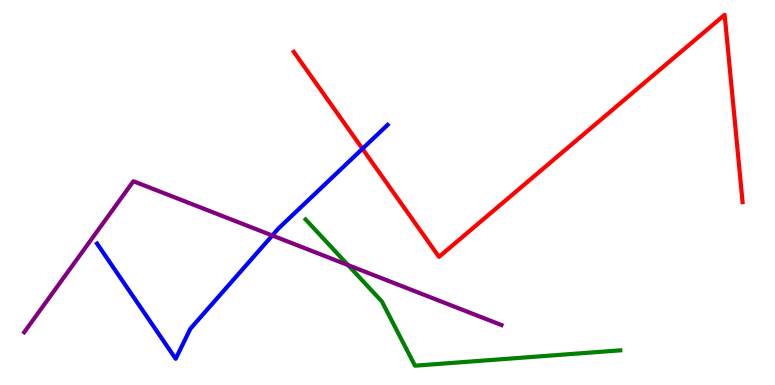[{'lines': ['blue', 'red'], 'intersections': [{'x': 4.68, 'y': 6.14}]}, {'lines': ['green', 'red'], 'intersections': []}, {'lines': ['purple', 'red'], 'intersections': []}, {'lines': ['blue', 'green'], 'intersections': []}, {'lines': ['blue', 'purple'], 'intersections': [{'x': 3.51, 'y': 3.88}]}, {'lines': ['green', 'purple'], 'intersections': [{'x': 4.49, 'y': 3.11}]}]